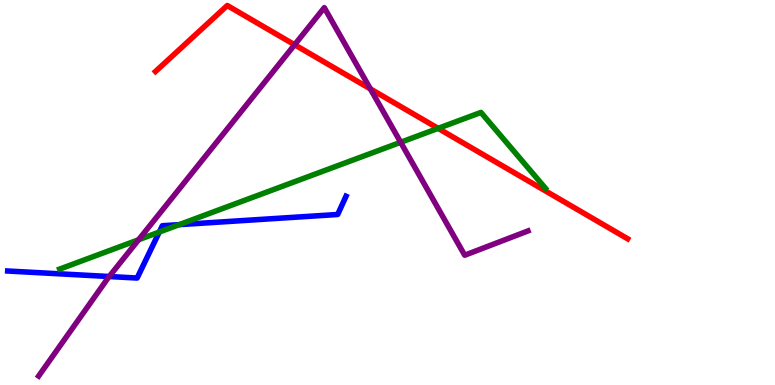[{'lines': ['blue', 'red'], 'intersections': []}, {'lines': ['green', 'red'], 'intersections': [{'x': 5.65, 'y': 6.67}]}, {'lines': ['purple', 'red'], 'intersections': [{'x': 3.8, 'y': 8.84}, {'x': 4.78, 'y': 7.69}]}, {'lines': ['blue', 'green'], 'intersections': [{'x': 2.06, 'y': 3.97}, {'x': 2.31, 'y': 4.16}]}, {'lines': ['blue', 'purple'], 'intersections': [{'x': 1.41, 'y': 2.82}]}, {'lines': ['green', 'purple'], 'intersections': [{'x': 1.79, 'y': 3.77}, {'x': 5.17, 'y': 6.3}]}]